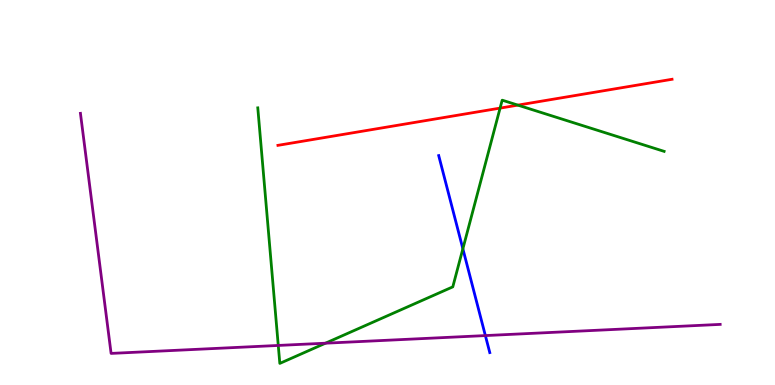[{'lines': ['blue', 'red'], 'intersections': []}, {'lines': ['green', 'red'], 'intersections': [{'x': 6.45, 'y': 7.19}, {'x': 6.68, 'y': 7.27}]}, {'lines': ['purple', 'red'], 'intersections': []}, {'lines': ['blue', 'green'], 'intersections': [{'x': 5.97, 'y': 3.54}]}, {'lines': ['blue', 'purple'], 'intersections': [{'x': 6.26, 'y': 1.28}]}, {'lines': ['green', 'purple'], 'intersections': [{'x': 3.59, 'y': 1.03}, {'x': 4.2, 'y': 1.09}]}]